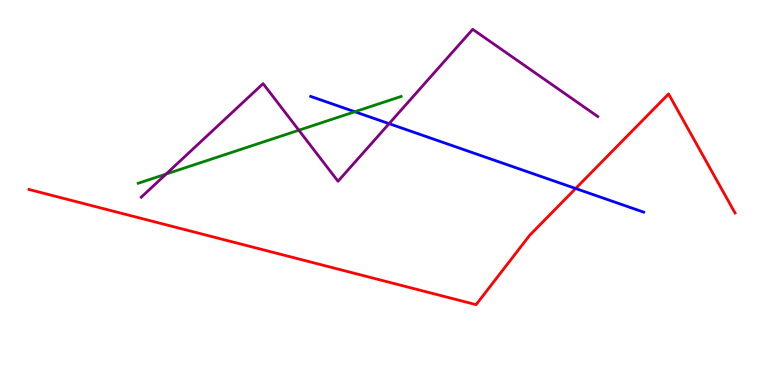[{'lines': ['blue', 'red'], 'intersections': [{'x': 7.43, 'y': 5.1}]}, {'lines': ['green', 'red'], 'intersections': []}, {'lines': ['purple', 'red'], 'intersections': []}, {'lines': ['blue', 'green'], 'intersections': [{'x': 4.58, 'y': 7.1}]}, {'lines': ['blue', 'purple'], 'intersections': [{'x': 5.02, 'y': 6.79}]}, {'lines': ['green', 'purple'], 'intersections': [{'x': 2.14, 'y': 5.48}, {'x': 3.86, 'y': 6.62}]}]